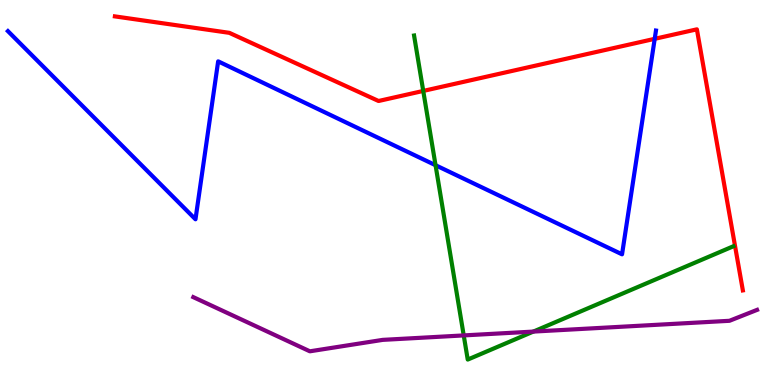[{'lines': ['blue', 'red'], 'intersections': [{'x': 8.45, 'y': 8.99}]}, {'lines': ['green', 'red'], 'intersections': [{'x': 5.46, 'y': 7.64}]}, {'lines': ['purple', 'red'], 'intersections': []}, {'lines': ['blue', 'green'], 'intersections': [{'x': 5.62, 'y': 5.71}]}, {'lines': ['blue', 'purple'], 'intersections': []}, {'lines': ['green', 'purple'], 'intersections': [{'x': 5.98, 'y': 1.29}, {'x': 6.88, 'y': 1.39}]}]